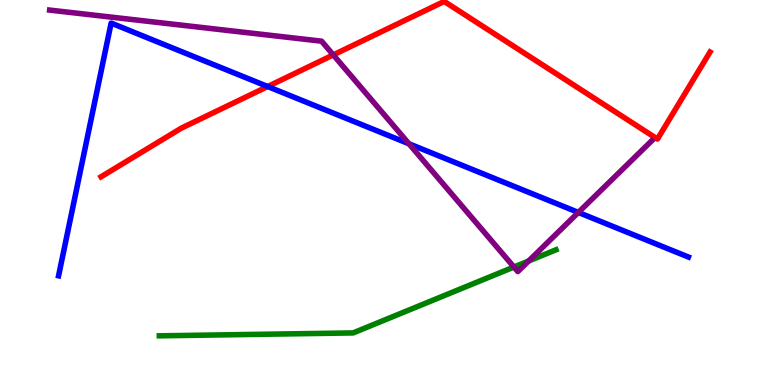[{'lines': ['blue', 'red'], 'intersections': [{'x': 3.45, 'y': 7.75}]}, {'lines': ['green', 'red'], 'intersections': []}, {'lines': ['purple', 'red'], 'intersections': [{'x': 4.3, 'y': 8.57}]}, {'lines': ['blue', 'green'], 'intersections': []}, {'lines': ['blue', 'purple'], 'intersections': [{'x': 5.28, 'y': 6.27}, {'x': 7.46, 'y': 4.48}]}, {'lines': ['green', 'purple'], 'intersections': [{'x': 6.63, 'y': 3.06}, {'x': 6.82, 'y': 3.22}]}]